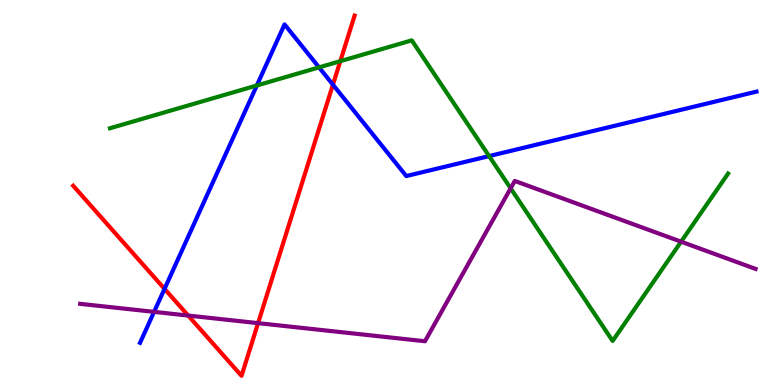[{'lines': ['blue', 'red'], 'intersections': [{'x': 2.12, 'y': 2.5}, {'x': 4.3, 'y': 7.8}]}, {'lines': ['green', 'red'], 'intersections': [{'x': 4.39, 'y': 8.41}]}, {'lines': ['purple', 'red'], 'intersections': [{'x': 2.43, 'y': 1.8}, {'x': 3.33, 'y': 1.61}]}, {'lines': ['blue', 'green'], 'intersections': [{'x': 3.31, 'y': 7.78}, {'x': 4.12, 'y': 8.25}, {'x': 6.31, 'y': 5.95}]}, {'lines': ['blue', 'purple'], 'intersections': [{'x': 1.99, 'y': 1.9}]}, {'lines': ['green', 'purple'], 'intersections': [{'x': 6.59, 'y': 5.11}, {'x': 8.79, 'y': 3.72}]}]